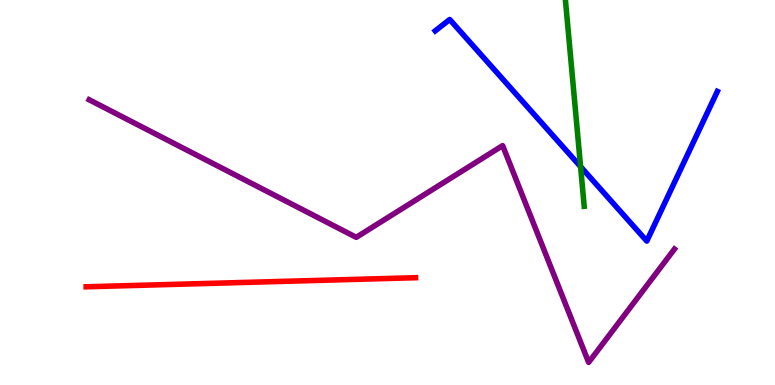[{'lines': ['blue', 'red'], 'intersections': []}, {'lines': ['green', 'red'], 'intersections': []}, {'lines': ['purple', 'red'], 'intersections': []}, {'lines': ['blue', 'green'], 'intersections': [{'x': 7.49, 'y': 5.67}]}, {'lines': ['blue', 'purple'], 'intersections': []}, {'lines': ['green', 'purple'], 'intersections': []}]